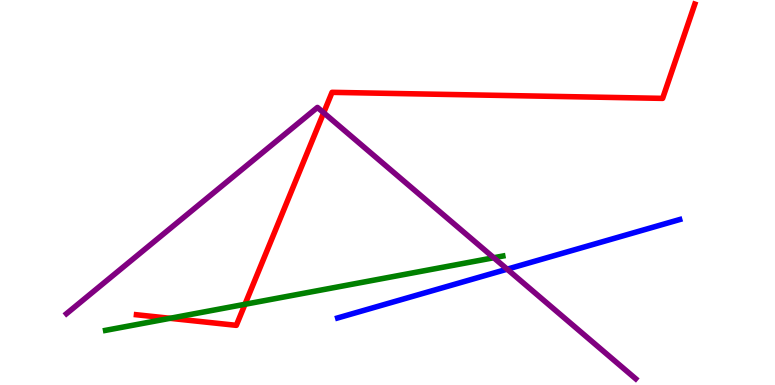[{'lines': ['blue', 'red'], 'intersections': []}, {'lines': ['green', 'red'], 'intersections': [{'x': 2.19, 'y': 1.73}, {'x': 3.16, 'y': 2.1}]}, {'lines': ['purple', 'red'], 'intersections': [{'x': 4.18, 'y': 7.07}]}, {'lines': ['blue', 'green'], 'intersections': []}, {'lines': ['blue', 'purple'], 'intersections': [{'x': 6.54, 'y': 3.01}]}, {'lines': ['green', 'purple'], 'intersections': [{'x': 6.37, 'y': 3.31}]}]